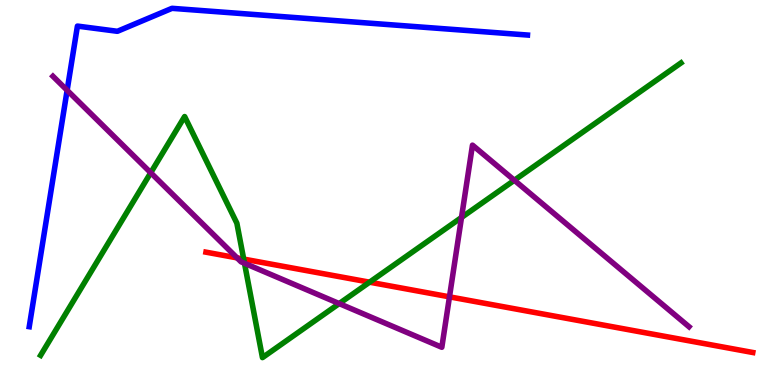[{'lines': ['blue', 'red'], 'intersections': []}, {'lines': ['green', 'red'], 'intersections': [{'x': 3.14, 'y': 3.27}, {'x': 4.77, 'y': 2.67}]}, {'lines': ['purple', 'red'], 'intersections': [{'x': 3.06, 'y': 3.3}, {'x': 5.8, 'y': 2.29}]}, {'lines': ['blue', 'green'], 'intersections': []}, {'lines': ['blue', 'purple'], 'intersections': [{'x': 0.866, 'y': 7.66}]}, {'lines': ['green', 'purple'], 'intersections': [{'x': 1.94, 'y': 5.51}, {'x': 3.15, 'y': 3.16}, {'x': 4.38, 'y': 2.11}, {'x': 5.95, 'y': 4.35}, {'x': 6.64, 'y': 5.32}]}]